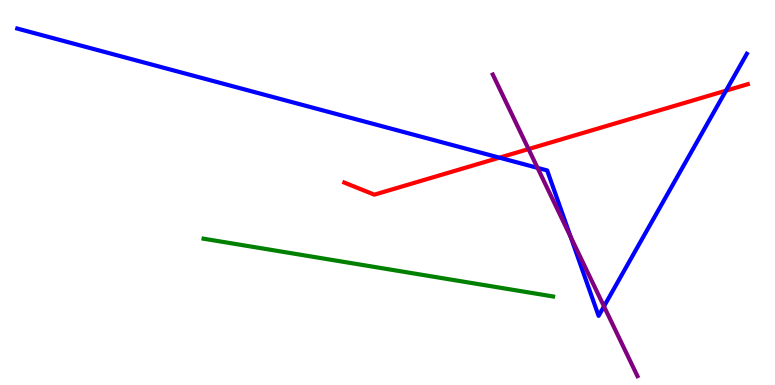[{'lines': ['blue', 'red'], 'intersections': [{'x': 6.44, 'y': 5.9}, {'x': 9.37, 'y': 7.65}]}, {'lines': ['green', 'red'], 'intersections': []}, {'lines': ['purple', 'red'], 'intersections': [{'x': 6.82, 'y': 6.13}]}, {'lines': ['blue', 'green'], 'intersections': []}, {'lines': ['blue', 'purple'], 'intersections': [{'x': 6.94, 'y': 5.64}, {'x': 7.36, 'y': 3.85}, {'x': 7.79, 'y': 2.04}]}, {'lines': ['green', 'purple'], 'intersections': []}]